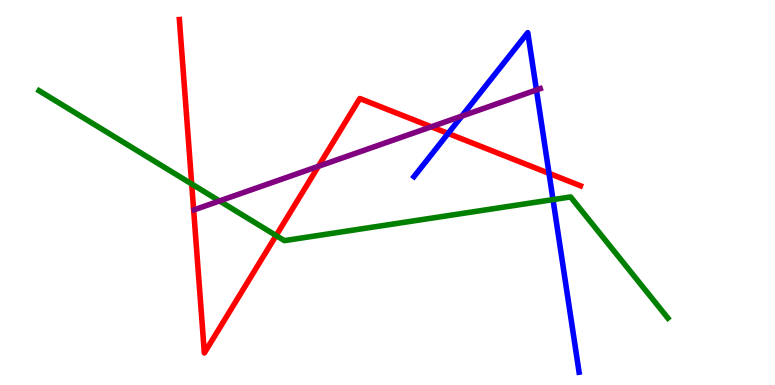[{'lines': ['blue', 'red'], 'intersections': [{'x': 5.78, 'y': 6.53}, {'x': 7.08, 'y': 5.5}]}, {'lines': ['green', 'red'], 'intersections': [{'x': 2.47, 'y': 5.22}, {'x': 3.56, 'y': 3.88}]}, {'lines': ['purple', 'red'], 'intersections': [{'x': 4.11, 'y': 5.68}, {'x': 5.56, 'y': 6.71}]}, {'lines': ['blue', 'green'], 'intersections': [{'x': 7.14, 'y': 4.82}]}, {'lines': ['blue', 'purple'], 'intersections': [{'x': 5.96, 'y': 6.98}, {'x': 6.92, 'y': 7.66}]}, {'lines': ['green', 'purple'], 'intersections': [{'x': 2.83, 'y': 4.78}]}]